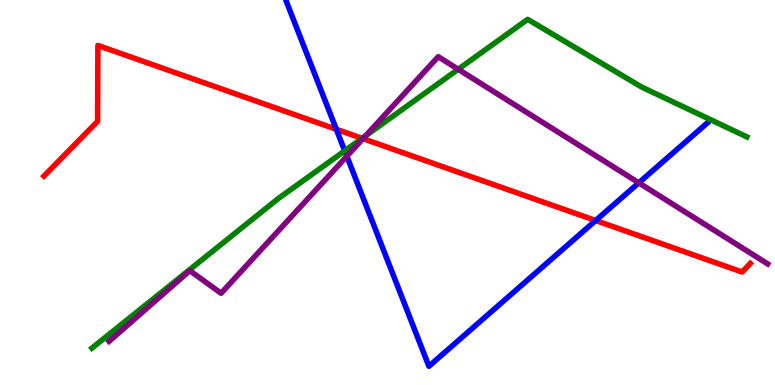[{'lines': ['blue', 'red'], 'intersections': [{'x': 4.34, 'y': 6.64}, {'x': 7.69, 'y': 4.27}]}, {'lines': ['green', 'red'], 'intersections': [{'x': 4.67, 'y': 6.41}]}, {'lines': ['purple', 'red'], 'intersections': [{'x': 4.68, 'y': 6.4}]}, {'lines': ['blue', 'green'], 'intersections': [{'x': 4.45, 'y': 6.08}]}, {'lines': ['blue', 'purple'], 'intersections': [{'x': 4.48, 'y': 5.94}, {'x': 8.24, 'y': 5.25}]}, {'lines': ['green', 'purple'], 'intersections': [{'x': 4.72, 'y': 6.47}, {'x': 5.91, 'y': 8.2}]}]